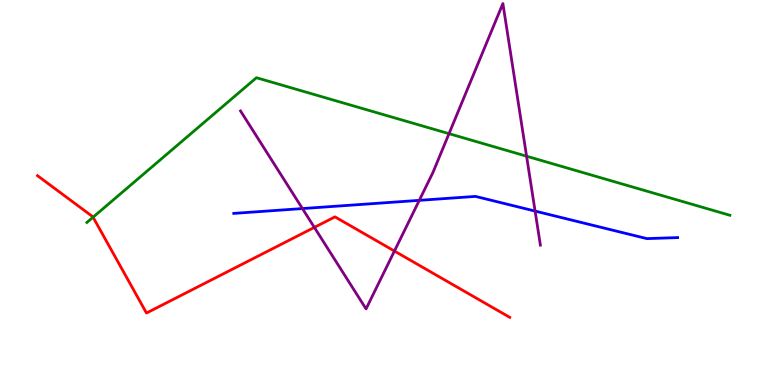[{'lines': ['blue', 'red'], 'intersections': []}, {'lines': ['green', 'red'], 'intersections': [{'x': 1.2, 'y': 4.36}]}, {'lines': ['purple', 'red'], 'intersections': [{'x': 4.06, 'y': 4.09}, {'x': 5.09, 'y': 3.48}]}, {'lines': ['blue', 'green'], 'intersections': []}, {'lines': ['blue', 'purple'], 'intersections': [{'x': 3.9, 'y': 4.58}, {'x': 5.41, 'y': 4.8}, {'x': 6.9, 'y': 4.52}]}, {'lines': ['green', 'purple'], 'intersections': [{'x': 5.79, 'y': 6.53}, {'x': 6.79, 'y': 5.94}]}]